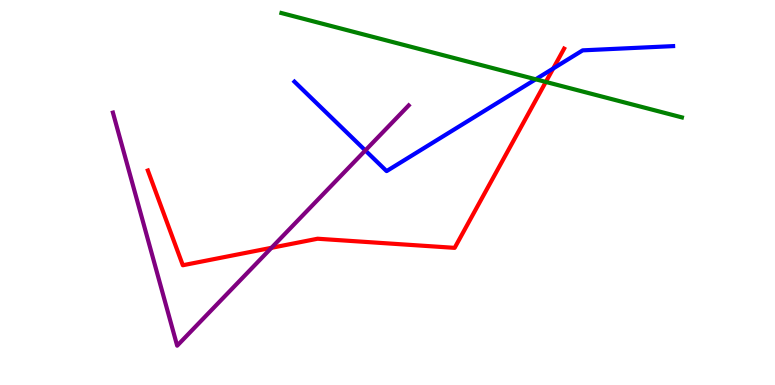[{'lines': ['blue', 'red'], 'intersections': [{'x': 7.14, 'y': 8.22}]}, {'lines': ['green', 'red'], 'intersections': [{'x': 7.04, 'y': 7.87}]}, {'lines': ['purple', 'red'], 'intersections': [{'x': 3.5, 'y': 3.56}]}, {'lines': ['blue', 'green'], 'intersections': [{'x': 6.91, 'y': 7.94}]}, {'lines': ['blue', 'purple'], 'intersections': [{'x': 4.71, 'y': 6.09}]}, {'lines': ['green', 'purple'], 'intersections': []}]